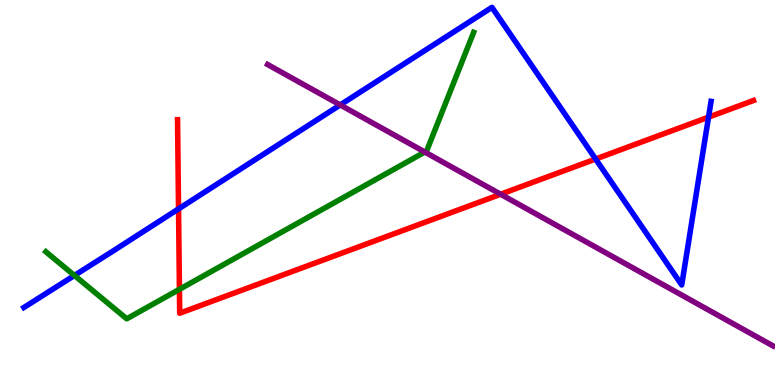[{'lines': ['blue', 'red'], 'intersections': [{'x': 2.3, 'y': 4.57}, {'x': 7.69, 'y': 5.87}, {'x': 9.14, 'y': 6.96}]}, {'lines': ['green', 'red'], 'intersections': [{'x': 2.32, 'y': 2.49}]}, {'lines': ['purple', 'red'], 'intersections': [{'x': 6.46, 'y': 4.95}]}, {'lines': ['blue', 'green'], 'intersections': [{'x': 0.96, 'y': 2.85}]}, {'lines': ['blue', 'purple'], 'intersections': [{'x': 4.39, 'y': 7.27}]}, {'lines': ['green', 'purple'], 'intersections': [{'x': 5.48, 'y': 6.05}]}]